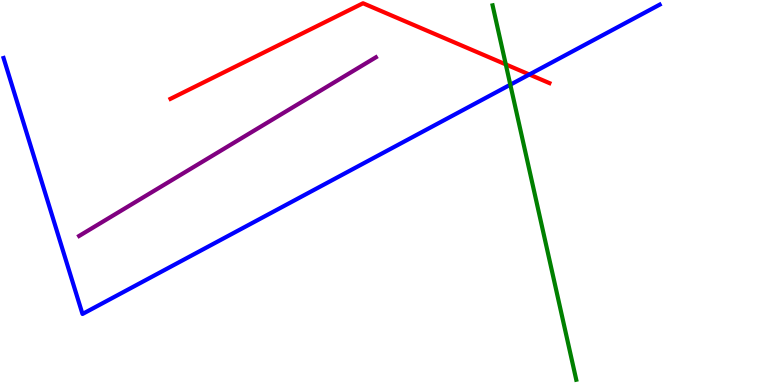[{'lines': ['blue', 'red'], 'intersections': [{'x': 6.83, 'y': 8.06}]}, {'lines': ['green', 'red'], 'intersections': [{'x': 6.53, 'y': 8.33}]}, {'lines': ['purple', 'red'], 'intersections': []}, {'lines': ['blue', 'green'], 'intersections': [{'x': 6.58, 'y': 7.8}]}, {'lines': ['blue', 'purple'], 'intersections': []}, {'lines': ['green', 'purple'], 'intersections': []}]